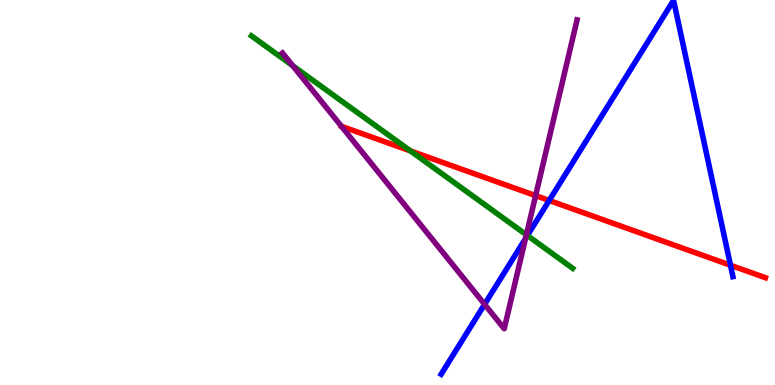[{'lines': ['blue', 'red'], 'intersections': [{'x': 7.09, 'y': 4.79}, {'x': 9.43, 'y': 3.11}]}, {'lines': ['green', 'red'], 'intersections': [{'x': 5.3, 'y': 6.08}]}, {'lines': ['purple', 'red'], 'intersections': [{'x': 6.91, 'y': 4.92}]}, {'lines': ['blue', 'green'], 'intersections': [{'x': 6.8, 'y': 3.88}]}, {'lines': ['blue', 'purple'], 'intersections': [{'x': 6.25, 'y': 2.1}, {'x': 6.78, 'y': 3.8}]}, {'lines': ['green', 'purple'], 'intersections': [{'x': 3.78, 'y': 8.29}, {'x': 6.79, 'y': 3.9}]}]